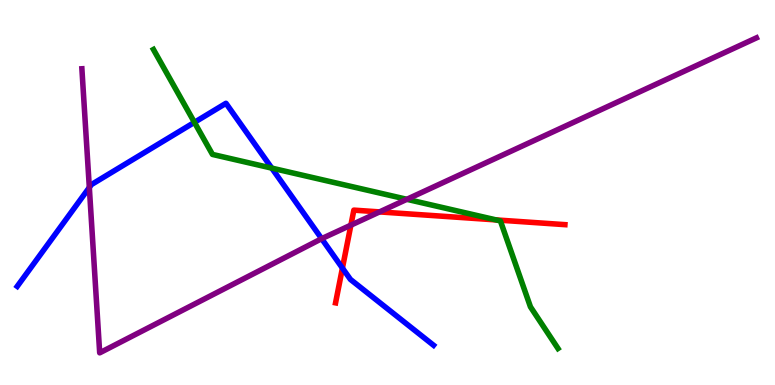[{'lines': ['blue', 'red'], 'intersections': [{'x': 4.42, 'y': 3.04}]}, {'lines': ['green', 'red'], 'intersections': [{'x': 6.4, 'y': 4.29}]}, {'lines': ['purple', 'red'], 'intersections': [{'x': 4.53, 'y': 4.15}, {'x': 4.9, 'y': 4.5}]}, {'lines': ['blue', 'green'], 'intersections': [{'x': 2.51, 'y': 6.82}, {'x': 3.51, 'y': 5.63}]}, {'lines': ['blue', 'purple'], 'intersections': [{'x': 1.15, 'y': 5.13}, {'x': 4.15, 'y': 3.8}]}, {'lines': ['green', 'purple'], 'intersections': [{'x': 5.25, 'y': 4.82}]}]